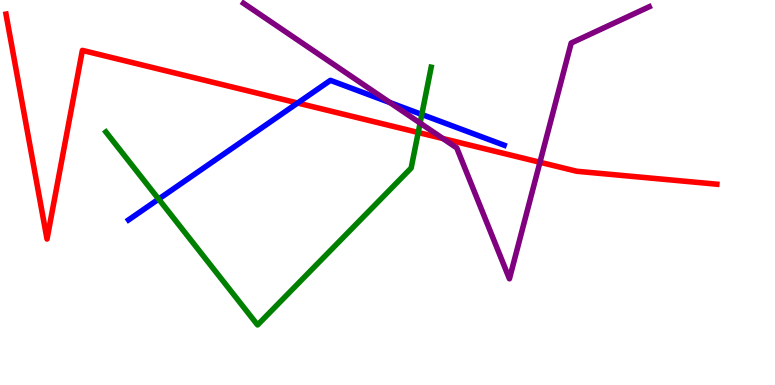[{'lines': ['blue', 'red'], 'intersections': [{'x': 3.84, 'y': 7.32}]}, {'lines': ['green', 'red'], 'intersections': [{'x': 5.4, 'y': 6.56}]}, {'lines': ['purple', 'red'], 'intersections': [{'x': 5.72, 'y': 6.4}, {'x': 6.97, 'y': 5.79}]}, {'lines': ['blue', 'green'], 'intersections': [{'x': 2.05, 'y': 4.83}, {'x': 5.44, 'y': 7.03}]}, {'lines': ['blue', 'purple'], 'intersections': [{'x': 5.03, 'y': 7.34}]}, {'lines': ['green', 'purple'], 'intersections': [{'x': 5.42, 'y': 6.8}]}]